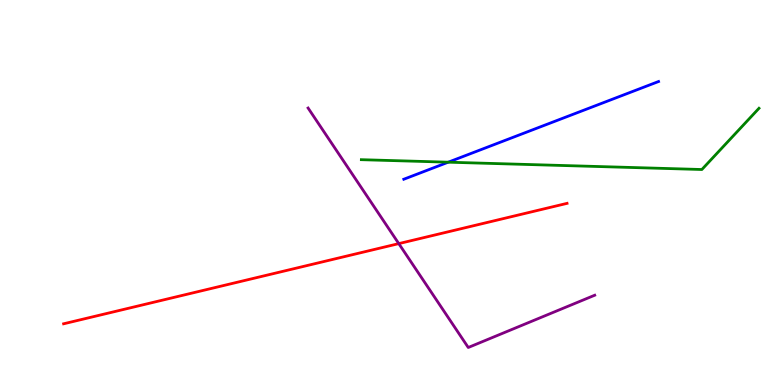[{'lines': ['blue', 'red'], 'intersections': []}, {'lines': ['green', 'red'], 'intersections': []}, {'lines': ['purple', 'red'], 'intersections': [{'x': 5.15, 'y': 3.67}]}, {'lines': ['blue', 'green'], 'intersections': [{'x': 5.78, 'y': 5.79}]}, {'lines': ['blue', 'purple'], 'intersections': []}, {'lines': ['green', 'purple'], 'intersections': []}]